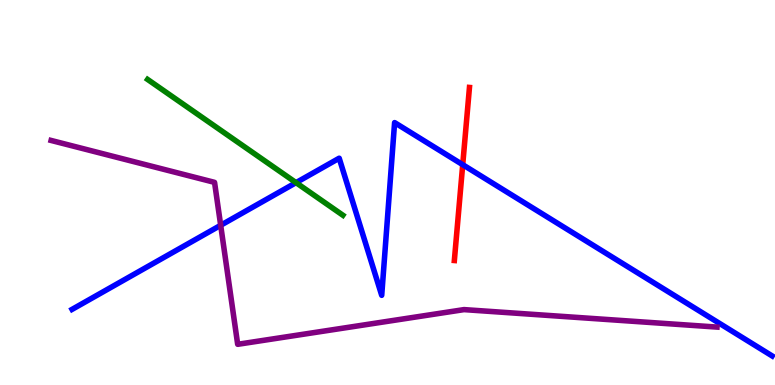[{'lines': ['blue', 'red'], 'intersections': [{'x': 5.97, 'y': 5.72}]}, {'lines': ['green', 'red'], 'intersections': []}, {'lines': ['purple', 'red'], 'intersections': []}, {'lines': ['blue', 'green'], 'intersections': [{'x': 3.82, 'y': 5.26}]}, {'lines': ['blue', 'purple'], 'intersections': [{'x': 2.85, 'y': 4.15}]}, {'lines': ['green', 'purple'], 'intersections': []}]